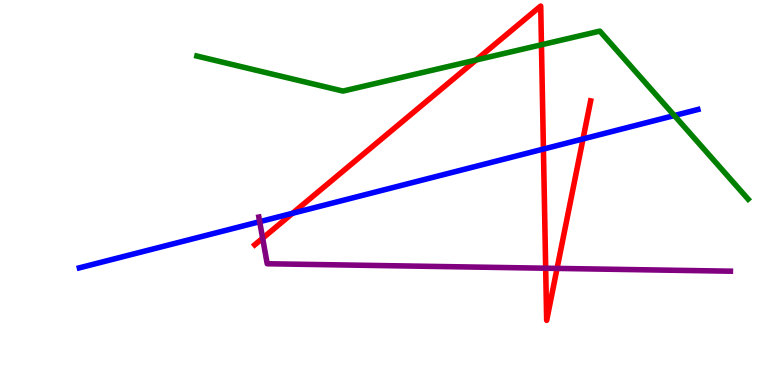[{'lines': ['blue', 'red'], 'intersections': [{'x': 3.77, 'y': 4.46}, {'x': 7.01, 'y': 6.13}, {'x': 7.52, 'y': 6.39}]}, {'lines': ['green', 'red'], 'intersections': [{'x': 6.14, 'y': 8.44}, {'x': 6.99, 'y': 8.84}]}, {'lines': ['purple', 'red'], 'intersections': [{'x': 3.39, 'y': 3.81}, {'x': 7.04, 'y': 3.03}, {'x': 7.19, 'y': 3.03}]}, {'lines': ['blue', 'green'], 'intersections': [{'x': 8.7, 'y': 7.0}]}, {'lines': ['blue', 'purple'], 'intersections': [{'x': 3.35, 'y': 4.24}]}, {'lines': ['green', 'purple'], 'intersections': []}]